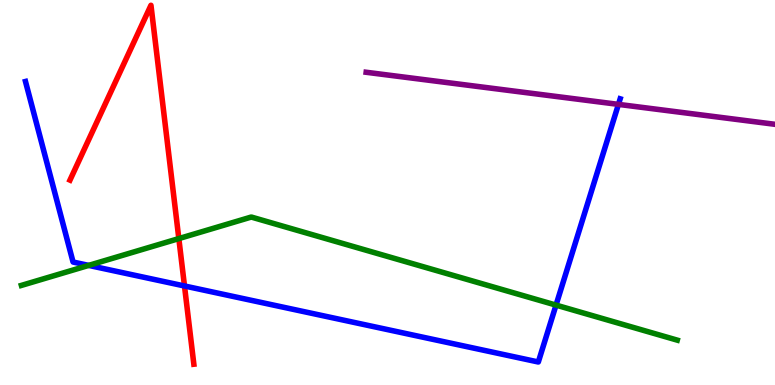[{'lines': ['blue', 'red'], 'intersections': [{'x': 2.38, 'y': 2.57}]}, {'lines': ['green', 'red'], 'intersections': [{'x': 2.31, 'y': 3.8}]}, {'lines': ['purple', 'red'], 'intersections': []}, {'lines': ['blue', 'green'], 'intersections': [{'x': 1.14, 'y': 3.11}, {'x': 7.17, 'y': 2.08}]}, {'lines': ['blue', 'purple'], 'intersections': [{'x': 7.98, 'y': 7.29}]}, {'lines': ['green', 'purple'], 'intersections': []}]